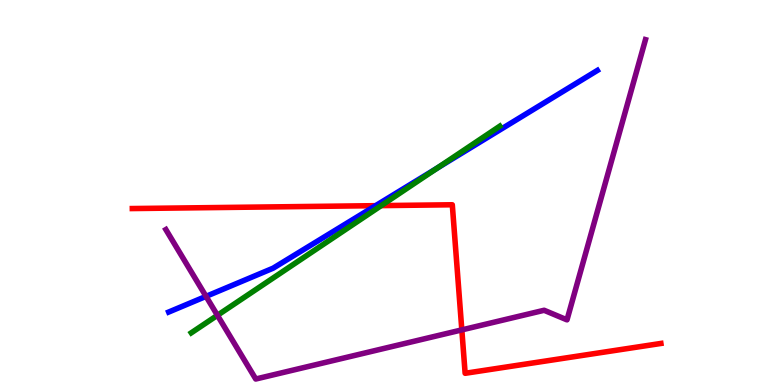[{'lines': ['blue', 'red'], 'intersections': [{'x': 4.85, 'y': 4.66}]}, {'lines': ['green', 'red'], 'intersections': [{'x': 4.92, 'y': 4.66}]}, {'lines': ['purple', 'red'], 'intersections': [{'x': 5.96, 'y': 1.43}]}, {'lines': ['blue', 'green'], 'intersections': [{'x': 5.64, 'y': 5.63}]}, {'lines': ['blue', 'purple'], 'intersections': [{'x': 2.66, 'y': 2.3}]}, {'lines': ['green', 'purple'], 'intersections': [{'x': 2.81, 'y': 1.81}]}]